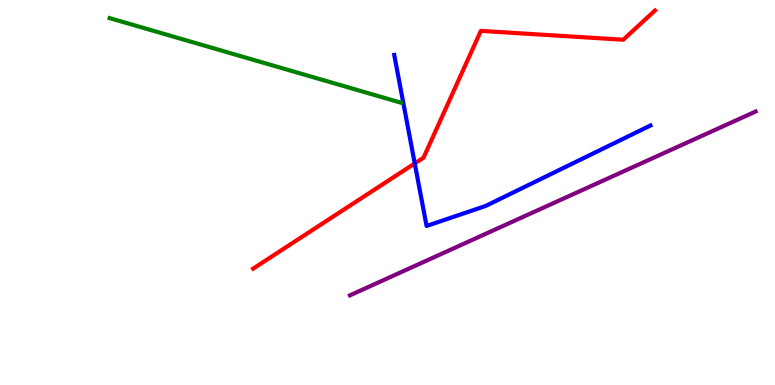[{'lines': ['blue', 'red'], 'intersections': [{'x': 5.35, 'y': 5.75}]}, {'lines': ['green', 'red'], 'intersections': []}, {'lines': ['purple', 'red'], 'intersections': []}, {'lines': ['blue', 'green'], 'intersections': []}, {'lines': ['blue', 'purple'], 'intersections': []}, {'lines': ['green', 'purple'], 'intersections': []}]